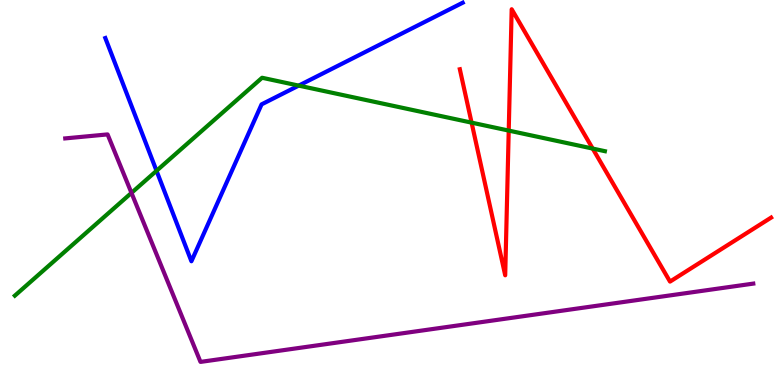[{'lines': ['blue', 'red'], 'intersections': []}, {'lines': ['green', 'red'], 'intersections': [{'x': 6.09, 'y': 6.81}, {'x': 6.56, 'y': 6.61}, {'x': 7.65, 'y': 6.14}]}, {'lines': ['purple', 'red'], 'intersections': []}, {'lines': ['blue', 'green'], 'intersections': [{'x': 2.02, 'y': 5.56}, {'x': 3.85, 'y': 7.78}]}, {'lines': ['blue', 'purple'], 'intersections': []}, {'lines': ['green', 'purple'], 'intersections': [{'x': 1.7, 'y': 4.99}]}]